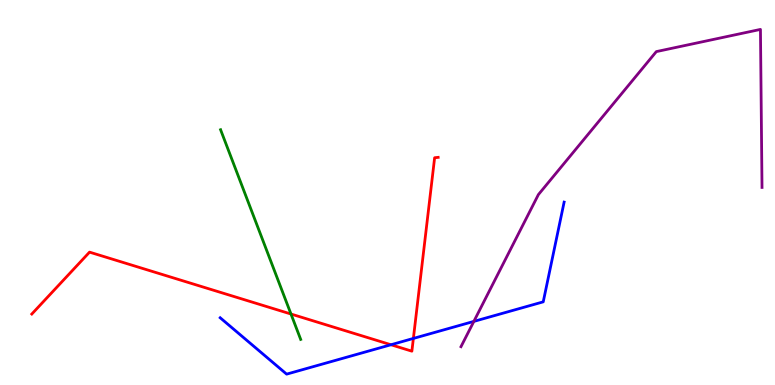[{'lines': ['blue', 'red'], 'intersections': [{'x': 5.04, 'y': 1.05}, {'x': 5.33, 'y': 1.21}]}, {'lines': ['green', 'red'], 'intersections': [{'x': 3.75, 'y': 1.84}]}, {'lines': ['purple', 'red'], 'intersections': []}, {'lines': ['blue', 'green'], 'intersections': []}, {'lines': ['blue', 'purple'], 'intersections': [{'x': 6.11, 'y': 1.65}]}, {'lines': ['green', 'purple'], 'intersections': []}]